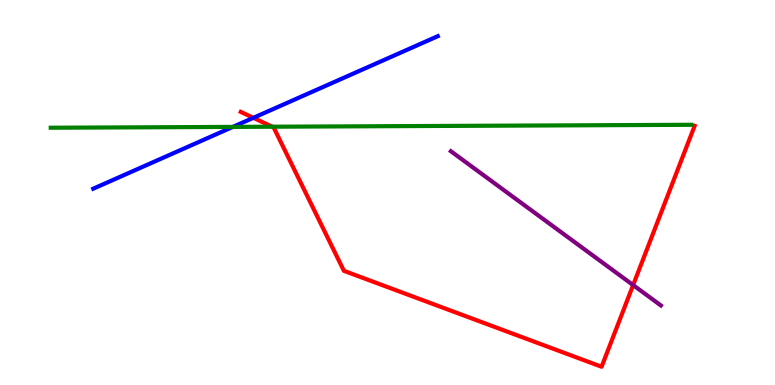[{'lines': ['blue', 'red'], 'intersections': [{'x': 3.27, 'y': 6.94}]}, {'lines': ['green', 'red'], 'intersections': [{'x': 3.51, 'y': 6.71}]}, {'lines': ['purple', 'red'], 'intersections': [{'x': 8.17, 'y': 2.6}]}, {'lines': ['blue', 'green'], 'intersections': [{'x': 3.0, 'y': 6.7}]}, {'lines': ['blue', 'purple'], 'intersections': []}, {'lines': ['green', 'purple'], 'intersections': []}]